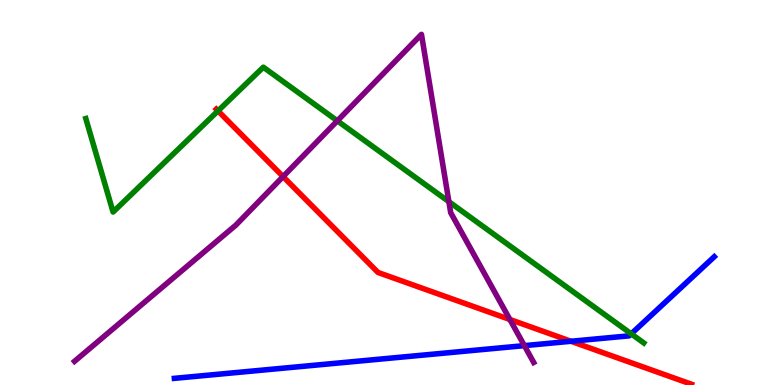[{'lines': ['blue', 'red'], 'intersections': [{'x': 7.37, 'y': 1.14}]}, {'lines': ['green', 'red'], 'intersections': [{'x': 2.81, 'y': 7.12}]}, {'lines': ['purple', 'red'], 'intersections': [{'x': 3.65, 'y': 5.41}, {'x': 6.58, 'y': 1.7}]}, {'lines': ['blue', 'green'], 'intersections': [{'x': 8.14, 'y': 1.33}]}, {'lines': ['blue', 'purple'], 'intersections': [{'x': 6.77, 'y': 1.02}]}, {'lines': ['green', 'purple'], 'intersections': [{'x': 4.35, 'y': 6.86}, {'x': 5.79, 'y': 4.76}]}]